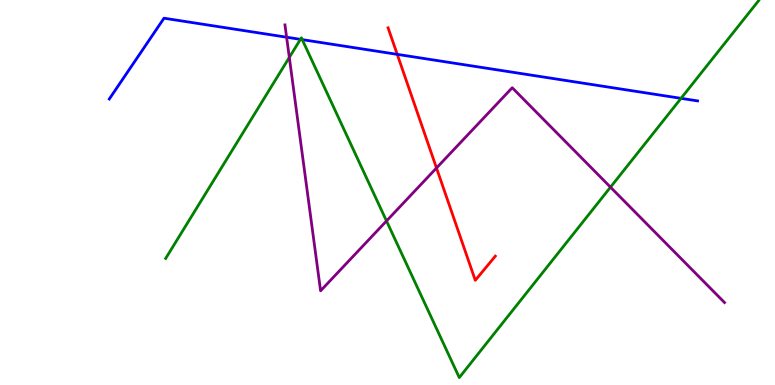[{'lines': ['blue', 'red'], 'intersections': [{'x': 5.13, 'y': 8.59}]}, {'lines': ['green', 'red'], 'intersections': []}, {'lines': ['purple', 'red'], 'intersections': [{'x': 5.63, 'y': 5.64}]}, {'lines': ['blue', 'green'], 'intersections': [{'x': 3.88, 'y': 8.98}, {'x': 3.9, 'y': 8.97}, {'x': 8.79, 'y': 7.45}]}, {'lines': ['blue', 'purple'], 'intersections': [{'x': 3.7, 'y': 9.03}]}, {'lines': ['green', 'purple'], 'intersections': [{'x': 3.73, 'y': 8.51}, {'x': 4.99, 'y': 4.26}, {'x': 7.88, 'y': 5.14}]}]